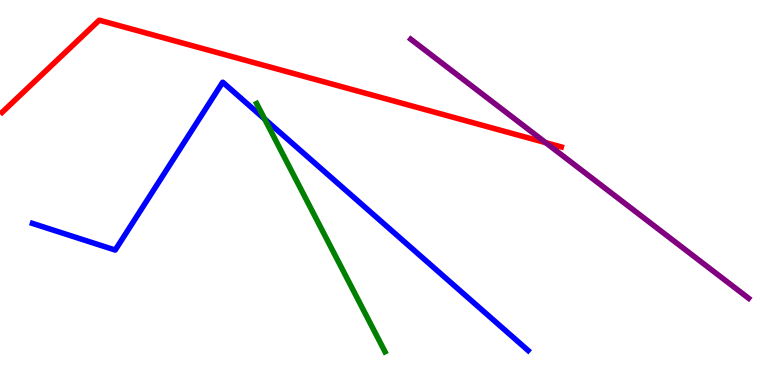[{'lines': ['blue', 'red'], 'intersections': []}, {'lines': ['green', 'red'], 'intersections': []}, {'lines': ['purple', 'red'], 'intersections': [{'x': 7.04, 'y': 6.29}]}, {'lines': ['blue', 'green'], 'intersections': [{'x': 3.41, 'y': 6.91}]}, {'lines': ['blue', 'purple'], 'intersections': []}, {'lines': ['green', 'purple'], 'intersections': []}]